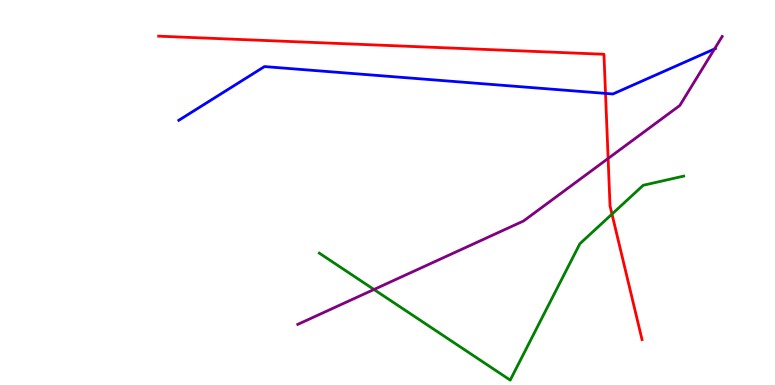[{'lines': ['blue', 'red'], 'intersections': [{'x': 7.81, 'y': 7.57}]}, {'lines': ['green', 'red'], 'intersections': [{'x': 7.9, 'y': 4.44}]}, {'lines': ['purple', 'red'], 'intersections': [{'x': 7.85, 'y': 5.88}]}, {'lines': ['blue', 'green'], 'intersections': []}, {'lines': ['blue', 'purple'], 'intersections': [{'x': 9.22, 'y': 8.73}]}, {'lines': ['green', 'purple'], 'intersections': [{'x': 4.83, 'y': 2.48}]}]